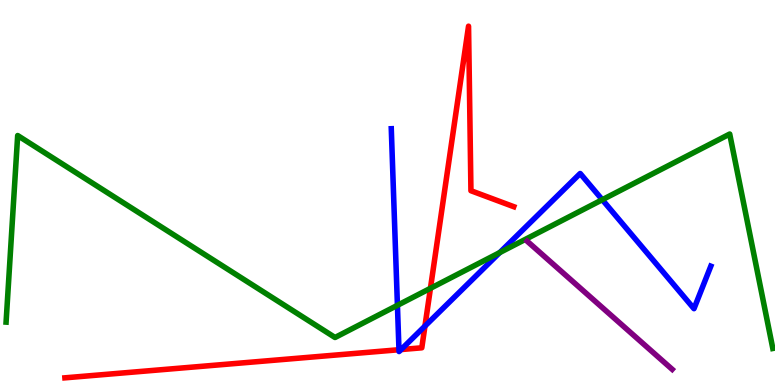[{'lines': ['blue', 'red'], 'intersections': [{'x': 5.15, 'y': 0.916}, {'x': 5.18, 'y': 0.921}, {'x': 5.48, 'y': 1.53}]}, {'lines': ['green', 'red'], 'intersections': [{'x': 5.55, 'y': 2.51}]}, {'lines': ['purple', 'red'], 'intersections': []}, {'lines': ['blue', 'green'], 'intersections': [{'x': 5.13, 'y': 2.07}, {'x': 6.45, 'y': 3.44}, {'x': 7.77, 'y': 4.81}]}, {'lines': ['blue', 'purple'], 'intersections': []}, {'lines': ['green', 'purple'], 'intersections': []}]